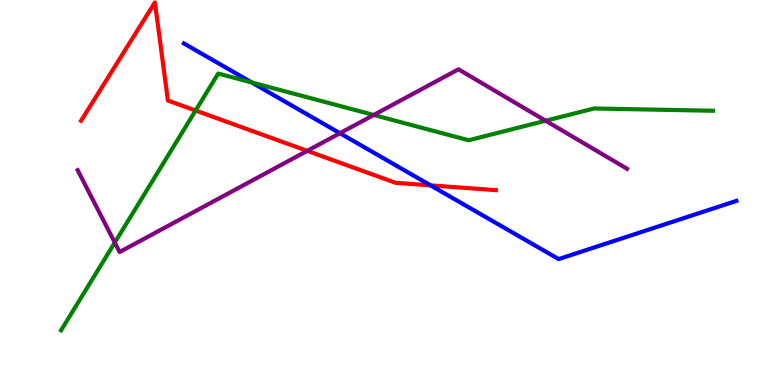[{'lines': ['blue', 'red'], 'intersections': [{'x': 5.56, 'y': 5.19}]}, {'lines': ['green', 'red'], 'intersections': [{'x': 2.52, 'y': 7.13}]}, {'lines': ['purple', 'red'], 'intersections': [{'x': 3.96, 'y': 6.08}]}, {'lines': ['blue', 'green'], 'intersections': [{'x': 3.25, 'y': 7.86}]}, {'lines': ['blue', 'purple'], 'intersections': [{'x': 4.39, 'y': 6.54}]}, {'lines': ['green', 'purple'], 'intersections': [{'x': 1.48, 'y': 3.7}, {'x': 4.82, 'y': 7.01}, {'x': 7.04, 'y': 6.86}]}]